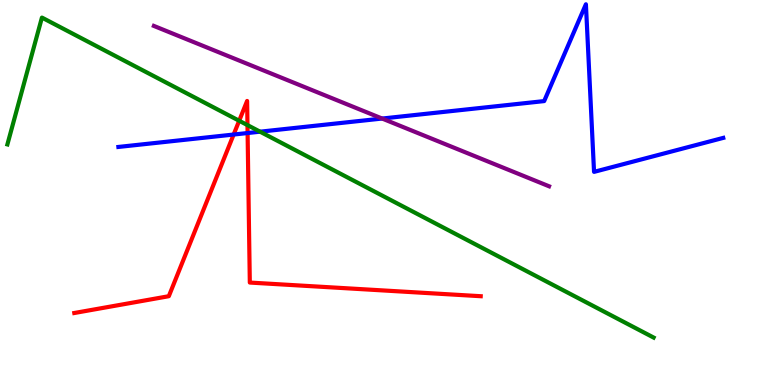[{'lines': ['blue', 'red'], 'intersections': [{'x': 3.01, 'y': 6.51}, {'x': 3.19, 'y': 6.54}]}, {'lines': ['green', 'red'], 'intersections': [{'x': 3.09, 'y': 6.86}, {'x': 3.19, 'y': 6.75}]}, {'lines': ['purple', 'red'], 'intersections': []}, {'lines': ['blue', 'green'], 'intersections': [{'x': 3.36, 'y': 6.58}]}, {'lines': ['blue', 'purple'], 'intersections': [{'x': 4.93, 'y': 6.92}]}, {'lines': ['green', 'purple'], 'intersections': []}]